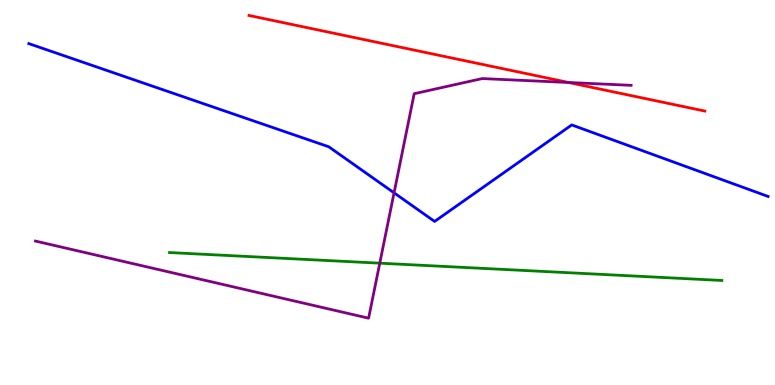[{'lines': ['blue', 'red'], 'intersections': []}, {'lines': ['green', 'red'], 'intersections': []}, {'lines': ['purple', 'red'], 'intersections': [{'x': 7.34, 'y': 7.86}]}, {'lines': ['blue', 'green'], 'intersections': []}, {'lines': ['blue', 'purple'], 'intersections': [{'x': 5.08, 'y': 4.99}]}, {'lines': ['green', 'purple'], 'intersections': [{'x': 4.9, 'y': 3.16}]}]